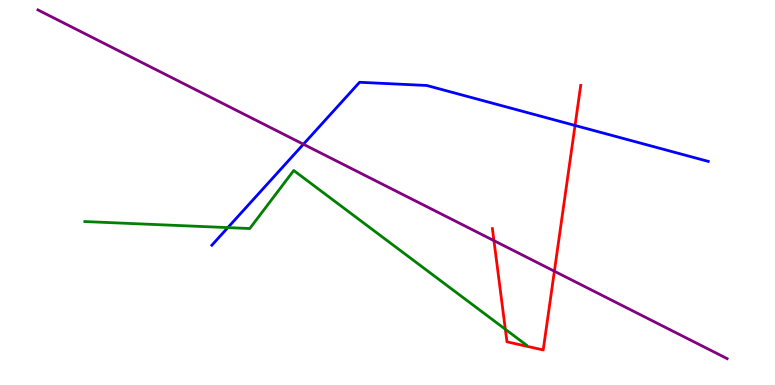[{'lines': ['blue', 'red'], 'intersections': [{'x': 7.42, 'y': 6.74}]}, {'lines': ['green', 'red'], 'intersections': [{'x': 6.52, 'y': 1.45}]}, {'lines': ['purple', 'red'], 'intersections': [{'x': 6.37, 'y': 3.75}, {'x': 7.15, 'y': 2.96}]}, {'lines': ['blue', 'green'], 'intersections': [{'x': 2.94, 'y': 4.09}]}, {'lines': ['blue', 'purple'], 'intersections': [{'x': 3.91, 'y': 6.25}]}, {'lines': ['green', 'purple'], 'intersections': []}]